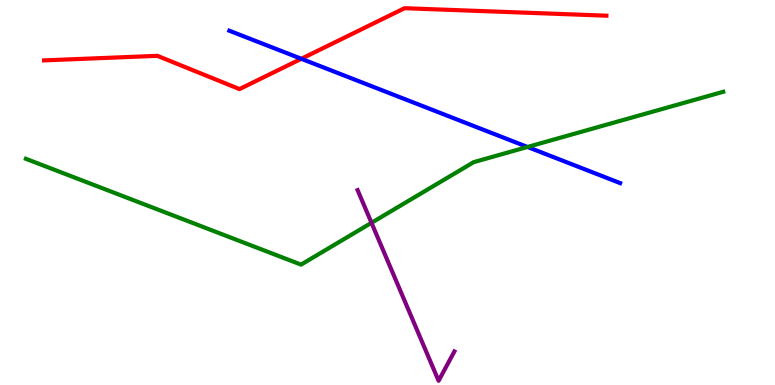[{'lines': ['blue', 'red'], 'intersections': [{'x': 3.89, 'y': 8.47}]}, {'lines': ['green', 'red'], 'intersections': []}, {'lines': ['purple', 'red'], 'intersections': []}, {'lines': ['blue', 'green'], 'intersections': [{'x': 6.81, 'y': 6.18}]}, {'lines': ['blue', 'purple'], 'intersections': []}, {'lines': ['green', 'purple'], 'intersections': [{'x': 4.79, 'y': 4.21}]}]